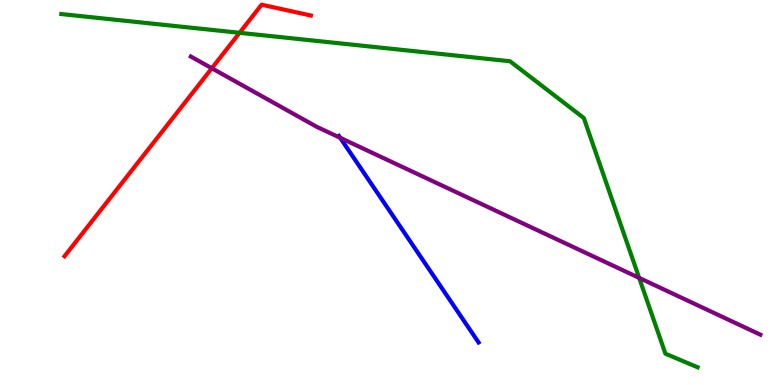[{'lines': ['blue', 'red'], 'intersections': []}, {'lines': ['green', 'red'], 'intersections': [{'x': 3.09, 'y': 9.15}]}, {'lines': ['purple', 'red'], 'intersections': [{'x': 2.73, 'y': 8.23}]}, {'lines': ['blue', 'green'], 'intersections': []}, {'lines': ['blue', 'purple'], 'intersections': [{'x': 4.39, 'y': 6.42}]}, {'lines': ['green', 'purple'], 'intersections': [{'x': 8.25, 'y': 2.78}]}]